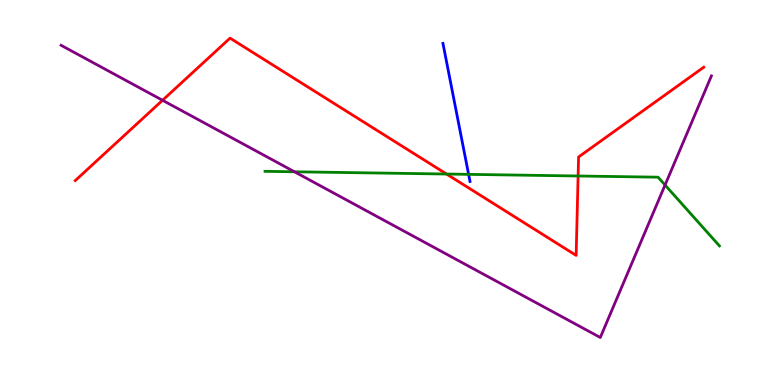[{'lines': ['blue', 'red'], 'intersections': []}, {'lines': ['green', 'red'], 'intersections': [{'x': 5.76, 'y': 5.48}, {'x': 7.46, 'y': 5.43}]}, {'lines': ['purple', 'red'], 'intersections': [{'x': 2.1, 'y': 7.4}]}, {'lines': ['blue', 'green'], 'intersections': [{'x': 6.05, 'y': 5.47}]}, {'lines': ['blue', 'purple'], 'intersections': []}, {'lines': ['green', 'purple'], 'intersections': [{'x': 3.8, 'y': 5.54}, {'x': 8.58, 'y': 5.19}]}]